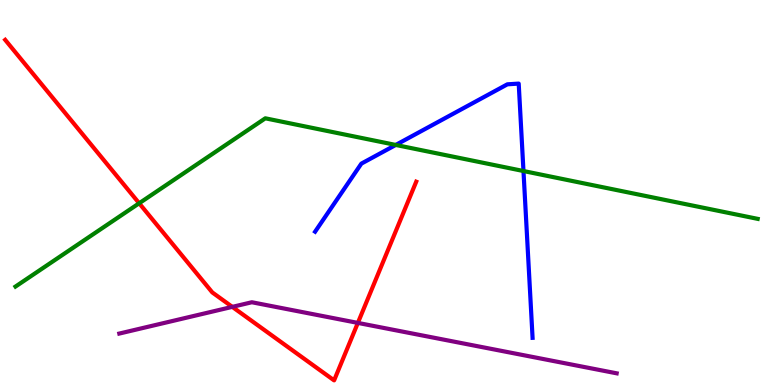[{'lines': ['blue', 'red'], 'intersections': []}, {'lines': ['green', 'red'], 'intersections': [{'x': 1.8, 'y': 4.72}]}, {'lines': ['purple', 'red'], 'intersections': [{'x': 3.0, 'y': 2.03}, {'x': 4.62, 'y': 1.61}]}, {'lines': ['blue', 'green'], 'intersections': [{'x': 5.11, 'y': 6.24}, {'x': 6.75, 'y': 5.56}]}, {'lines': ['blue', 'purple'], 'intersections': []}, {'lines': ['green', 'purple'], 'intersections': []}]